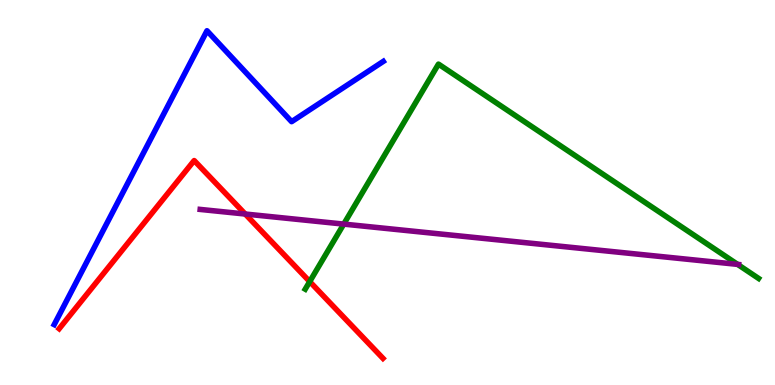[{'lines': ['blue', 'red'], 'intersections': []}, {'lines': ['green', 'red'], 'intersections': [{'x': 4.0, 'y': 2.69}]}, {'lines': ['purple', 'red'], 'intersections': [{'x': 3.16, 'y': 4.44}]}, {'lines': ['blue', 'green'], 'intersections': []}, {'lines': ['blue', 'purple'], 'intersections': []}, {'lines': ['green', 'purple'], 'intersections': [{'x': 4.44, 'y': 4.18}, {'x': 9.52, 'y': 3.13}]}]